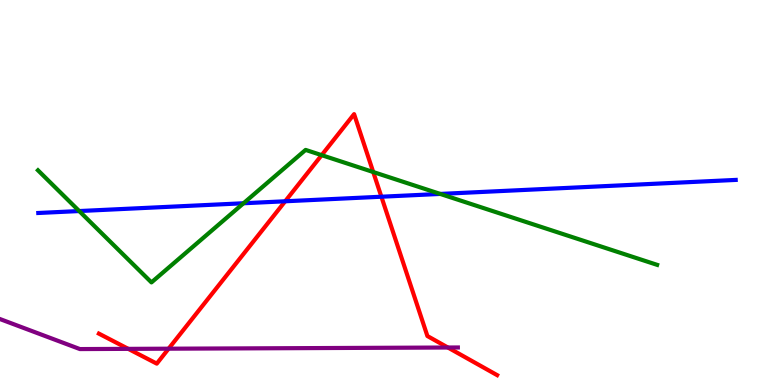[{'lines': ['blue', 'red'], 'intersections': [{'x': 3.68, 'y': 4.77}, {'x': 4.92, 'y': 4.89}]}, {'lines': ['green', 'red'], 'intersections': [{'x': 4.15, 'y': 5.97}, {'x': 4.82, 'y': 5.53}]}, {'lines': ['purple', 'red'], 'intersections': [{'x': 1.66, 'y': 0.939}, {'x': 2.18, 'y': 0.943}, {'x': 5.78, 'y': 0.974}]}, {'lines': ['blue', 'green'], 'intersections': [{'x': 1.02, 'y': 4.52}, {'x': 3.14, 'y': 4.72}, {'x': 5.68, 'y': 4.96}]}, {'lines': ['blue', 'purple'], 'intersections': []}, {'lines': ['green', 'purple'], 'intersections': []}]